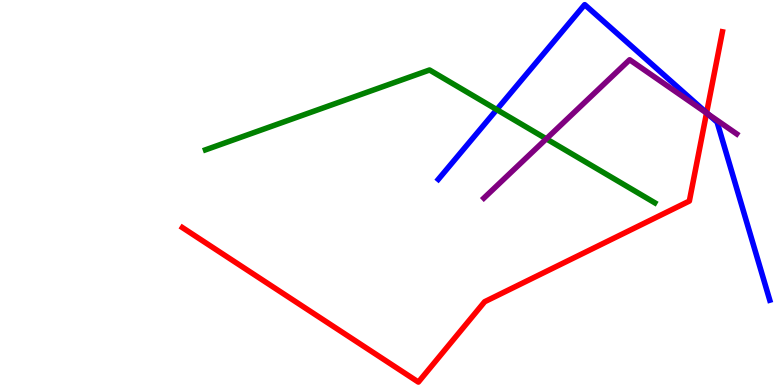[{'lines': ['blue', 'red'], 'intersections': [{'x': 9.12, 'y': 7.07}]}, {'lines': ['green', 'red'], 'intersections': []}, {'lines': ['purple', 'red'], 'intersections': [{'x': 9.12, 'y': 7.06}]}, {'lines': ['blue', 'green'], 'intersections': [{'x': 6.41, 'y': 7.15}]}, {'lines': ['blue', 'purple'], 'intersections': [{'x': 9.13, 'y': 7.04}]}, {'lines': ['green', 'purple'], 'intersections': [{'x': 7.05, 'y': 6.39}]}]